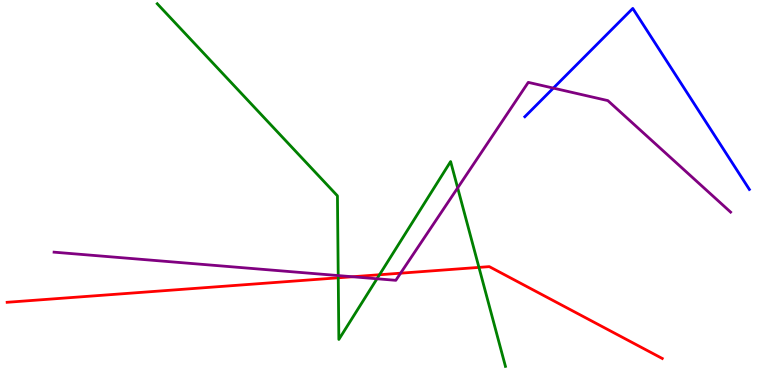[{'lines': ['blue', 'red'], 'intersections': []}, {'lines': ['green', 'red'], 'intersections': [{'x': 4.36, 'y': 2.78}, {'x': 4.9, 'y': 2.86}, {'x': 6.18, 'y': 3.05}]}, {'lines': ['purple', 'red'], 'intersections': [{'x': 4.55, 'y': 2.81}, {'x': 5.17, 'y': 2.9}]}, {'lines': ['blue', 'green'], 'intersections': []}, {'lines': ['blue', 'purple'], 'intersections': [{'x': 7.14, 'y': 7.71}]}, {'lines': ['green', 'purple'], 'intersections': [{'x': 4.36, 'y': 2.84}, {'x': 4.86, 'y': 2.76}, {'x': 5.91, 'y': 5.12}]}]